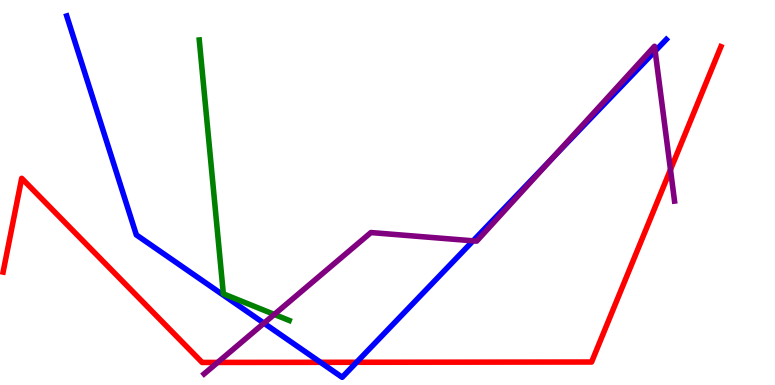[{'lines': ['blue', 'red'], 'intersections': [{'x': 4.14, 'y': 0.589}, {'x': 4.6, 'y': 0.59}]}, {'lines': ['green', 'red'], 'intersections': []}, {'lines': ['purple', 'red'], 'intersections': [{'x': 2.81, 'y': 0.586}, {'x': 8.65, 'y': 5.59}]}, {'lines': ['blue', 'green'], 'intersections': []}, {'lines': ['blue', 'purple'], 'intersections': [{'x': 3.41, 'y': 1.61}, {'x': 6.1, 'y': 3.74}, {'x': 7.13, 'y': 5.89}, {'x': 8.45, 'y': 8.67}]}, {'lines': ['green', 'purple'], 'intersections': [{'x': 3.54, 'y': 1.83}]}]